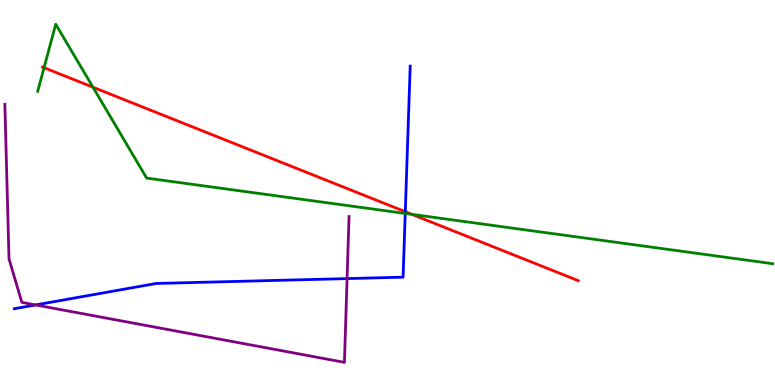[{'lines': ['blue', 'red'], 'intersections': [{'x': 5.23, 'y': 4.5}]}, {'lines': ['green', 'red'], 'intersections': [{'x': 0.568, 'y': 8.24}, {'x': 1.2, 'y': 7.73}, {'x': 5.32, 'y': 4.43}]}, {'lines': ['purple', 'red'], 'intersections': []}, {'lines': ['blue', 'green'], 'intersections': [{'x': 5.23, 'y': 4.46}]}, {'lines': ['blue', 'purple'], 'intersections': [{'x': 0.459, 'y': 2.08}, {'x': 4.48, 'y': 2.76}]}, {'lines': ['green', 'purple'], 'intersections': []}]